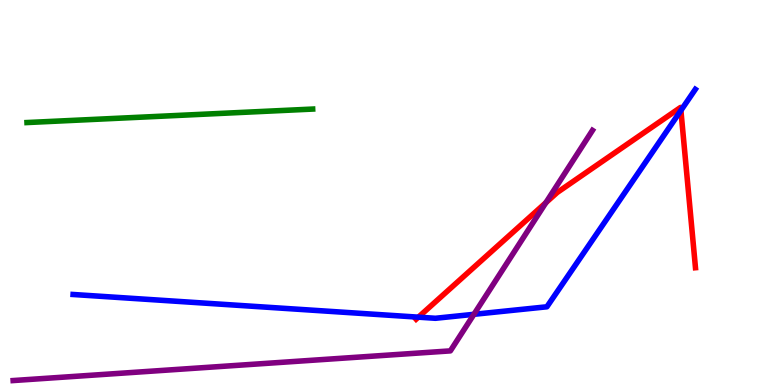[{'lines': ['blue', 'red'], 'intersections': [{'x': 5.4, 'y': 1.76}, {'x': 8.79, 'y': 7.13}]}, {'lines': ['green', 'red'], 'intersections': []}, {'lines': ['purple', 'red'], 'intersections': [{'x': 7.04, 'y': 4.74}]}, {'lines': ['blue', 'green'], 'intersections': []}, {'lines': ['blue', 'purple'], 'intersections': [{'x': 6.12, 'y': 1.84}]}, {'lines': ['green', 'purple'], 'intersections': []}]